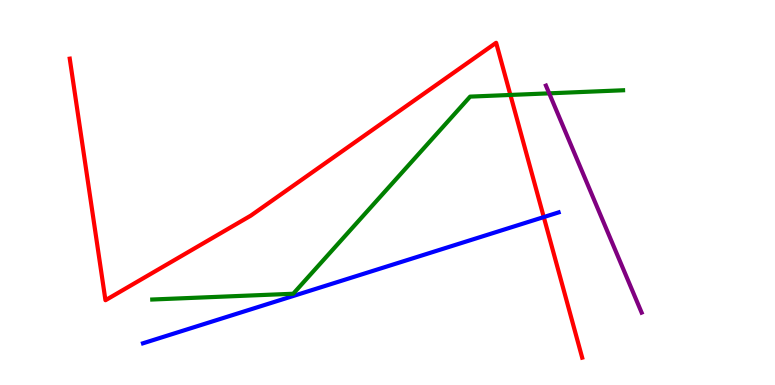[{'lines': ['blue', 'red'], 'intersections': [{'x': 7.02, 'y': 4.36}]}, {'lines': ['green', 'red'], 'intersections': [{'x': 6.59, 'y': 7.53}]}, {'lines': ['purple', 'red'], 'intersections': []}, {'lines': ['blue', 'green'], 'intersections': []}, {'lines': ['blue', 'purple'], 'intersections': []}, {'lines': ['green', 'purple'], 'intersections': [{'x': 7.09, 'y': 7.58}]}]